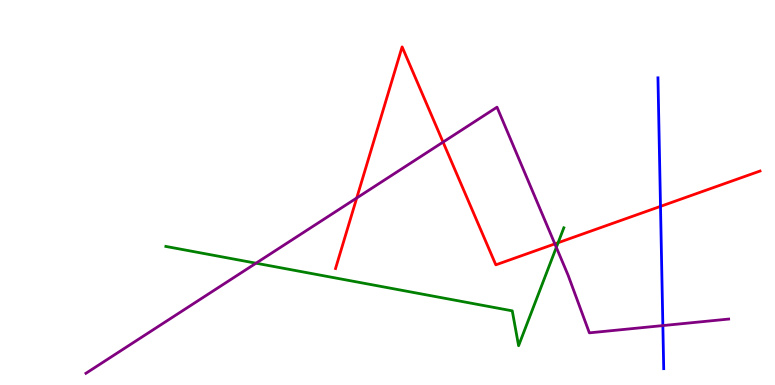[{'lines': ['blue', 'red'], 'intersections': [{'x': 8.52, 'y': 4.64}]}, {'lines': ['green', 'red'], 'intersections': [{'x': 7.2, 'y': 3.7}]}, {'lines': ['purple', 'red'], 'intersections': [{'x': 4.6, 'y': 4.86}, {'x': 5.72, 'y': 6.31}, {'x': 7.16, 'y': 3.67}]}, {'lines': ['blue', 'green'], 'intersections': []}, {'lines': ['blue', 'purple'], 'intersections': [{'x': 8.55, 'y': 1.54}]}, {'lines': ['green', 'purple'], 'intersections': [{'x': 3.3, 'y': 3.16}, {'x': 7.18, 'y': 3.57}]}]